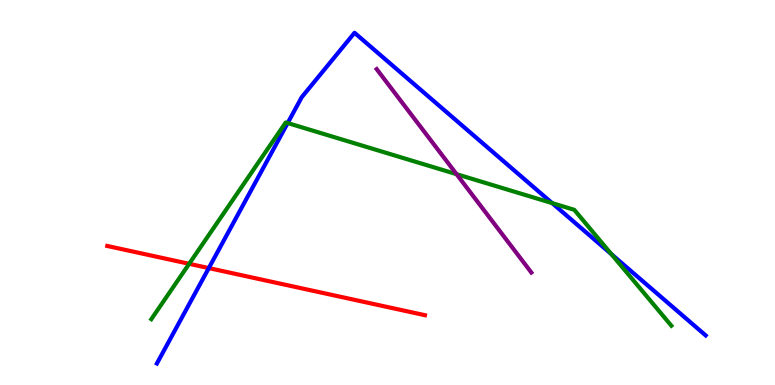[{'lines': ['blue', 'red'], 'intersections': [{'x': 2.69, 'y': 3.04}]}, {'lines': ['green', 'red'], 'intersections': [{'x': 2.44, 'y': 3.15}]}, {'lines': ['purple', 'red'], 'intersections': []}, {'lines': ['blue', 'green'], 'intersections': [{'x': 3.71, 'y': 6.8}, {'x': 7.12, 'y': 4.72}, {'x': 7.89, 'y': 3.4}]}, {'lines': ['blue', 'purple'], 'intersections': []}, {'lines': ['green', 'purple'], 'intersections': [{'x': 5.89, 'y': 5.48}]}]